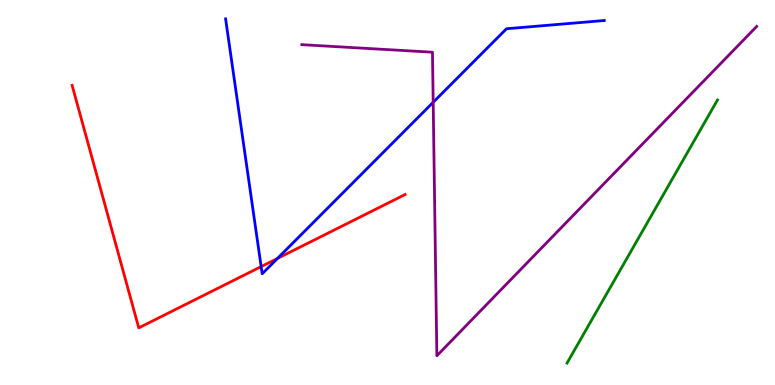[{'lines': ['blue', 'red'], 'intersections': [{'x': 3.37, 'y': 3.08}, {'x': 3.58, 'y': 3.29}]}, {'lines': ['green', 'red'], 'intersections': []}, {'lines': ['purple', 'red'], 'intersections': []}, {'lines': ['blue', 'green'], 'intersections': []}, {'lines': ['blue', 'purple'], 'intersections': [{'x': 5.59, 'y': 7.34}]}, {'lines': ['green', 'purple'], 'intersections': []}]